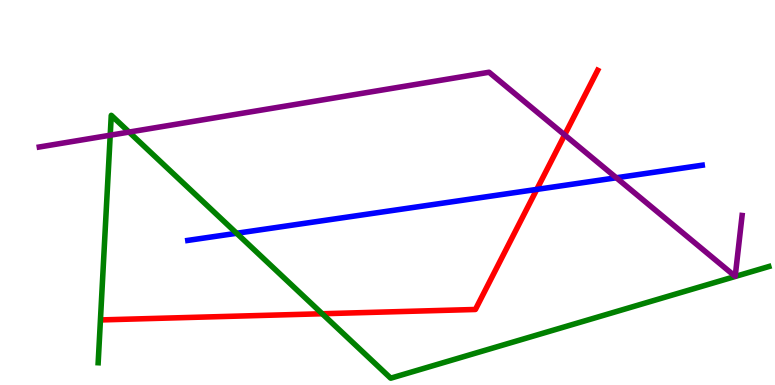[{'lines': ['blue', 'red'], 'intersections': [{'x': 6.93, 'y': 5.08}]}, {'lines': ['green', 'red'], 'intersections': [{'x': 4.16, 'y': 1.85}]}, {'lines': ['purple', 'red'], 'intersections': [{'x': 7.29, 'y': 6.5}]}, {'lines': ['blue', 'green'], 'intersections': [{'x': 3.05, 'y': 3.94}]}, {'lines': ['blue', 'purple'], 'intersections': [{'x': 7.95, 'y': 5.38}]}, {'lines': ['green', 'purple'], 'intersections': [{'x': 1.42, 'y': 6.49}, {'x': 1.67, 'y': 6.57}]}]